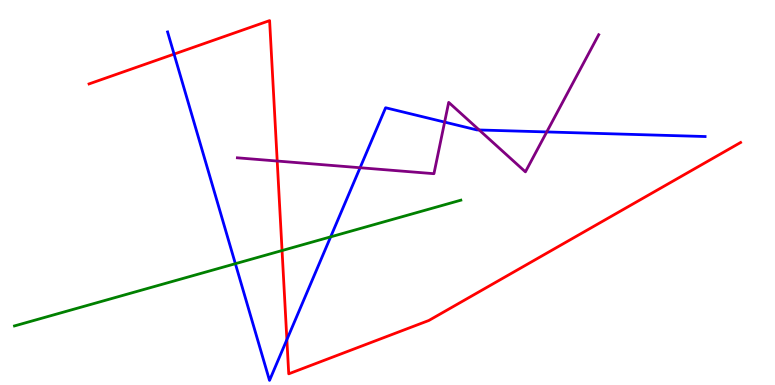[{'lines': ['blue', 'red'], 'intersections': [{'x': 2.25, 'y': 8.59}, {'x': 3.7, 'y': 1.18}]}, {'lines': ['green', 'red'], 'intersections': [{'x': 3.64, 'y': 3.49}]}, {'lines': ['purple', 'red'], 'intersections': [{'x': 3.58, 'y': 5.82}]}, {'lines': ['blue', 'green'], 'intersections': [{'x': 3.04, 'y': 3.15}, {'x': 4.27, 'y': 3.85}]}, {'lines': ['blue', 'purple'], 'intersections': [{'x': 4.65, 'y': 5.64}, {'x': 5.74, 'y': 6.83}, {'x': 6.18, 'y': 6.62}, {'x': 7.05, 'y': 6.57}]}, {'lines': ['green', 'purple'], 'intersections': []}]